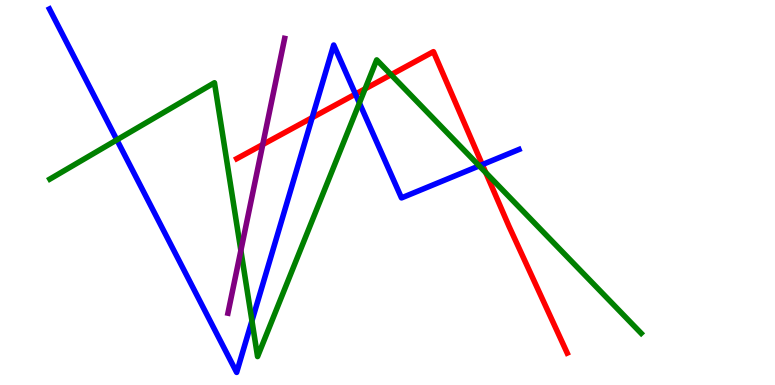[{'lines': ['blue', 'red'], 'intersections': [{'x': 4.03, 'y': 6.94}, {'x': 4.59, 'y': 7.56}, {'x': 6.22, 'y': 5.72}]}, {'lines': ['green', 'red'], 'intersections': [{'x': 4.71, 'y': 7.69}, {'x': 5.05, 'y': 8.06}, {'x': 6.27, 'y': 5.52}]}, {'lines': ['purple', 'red'], 'intersections': [{'x': 3.39, 'y': 6.25}]}, {'lines': ['blue', 'green'], 'intersections': [{'x': 1.51, 'y': 6.37}, {'x': 3.25, 'y': 1.67}, {'x': 4.64, 'y': 7.32}, {'x': 6.18, 'y': 5.69}]}, {'lines': ['blue', 'purple'], 'intersections': []}, {'lines': ['green', 'purple'], 'intersections': [{'x': 3.11, 'y': 3.49}]}]